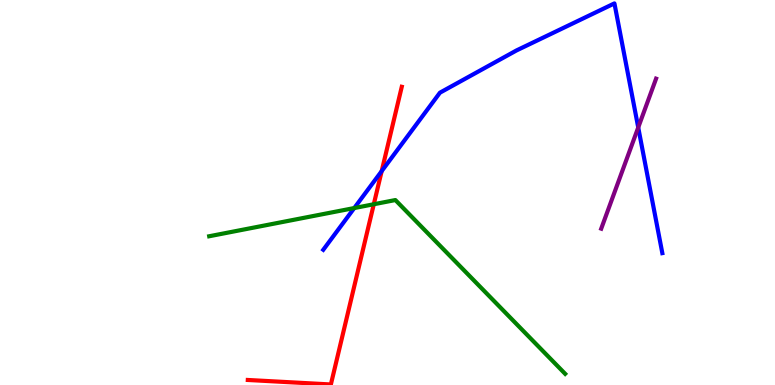[{'lines': ['blue', 'red'], 'intersections': [{'x': 4.92, 'y': 5.56}]}, {'lines': ['green', 'red'], 'intersections': [{'x': 4.82, 'y': 4.69}]}, {'lines': ['purple', 'red'], 'intersections': []}, {'lines': ['blue', 'green'], 'intersections': [{'x': 4.57, 'y': 4.6}]}, {'lines': ['blue', 'purple'], 'intersections': [{'x': 8.24, 'y': 6.69}]}, {'lines': ['green', 'purple'], 'intersections': []}]